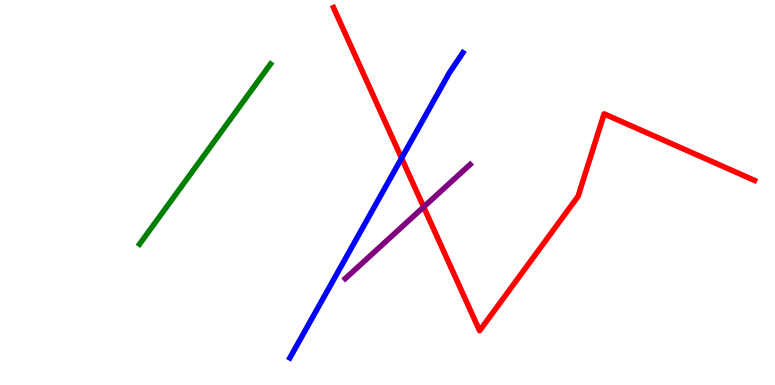[{'lines': ['blue', 'red'], 'intersections': [{'x': 5.18, 'y': 5.89}]}, {'lines': ['green', 'red'], 'intersections': []}, {'lines': ['purple', 'red'], 'intersections': [{'x': 5.47, 'y': 4.62}]}, {'lines': ['blue', 'green'], 'intersections': []}, {'lines': ['blue', 'purple'], 'intersections': []}, {'lines': ['green', 'purple'], 'intersections': []}]